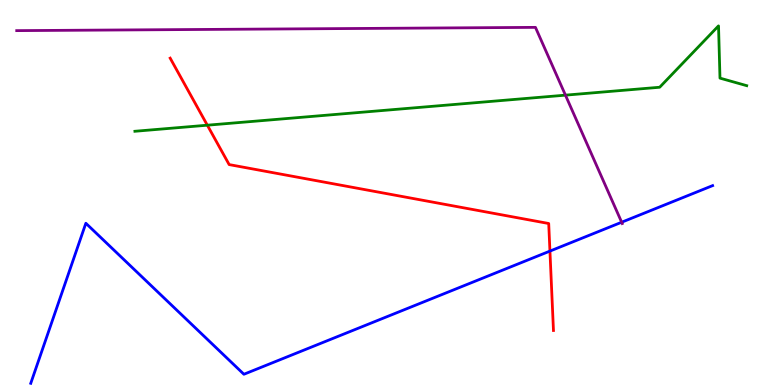[{'lines': ['blue', 'red'], 'intersections': [{'x': 7.1, 'y': 3.48}]}, {'lines': ['green', 'red'], 'intersections': [{'x': 2.68, 'y': 6.75}]}, {'lines': ['purple', 'red'], 'intersections': []}, {'lines': ['blue', 'green'], 'intersections': []}, {'lines': ['blue', 'purple'], 'intersections': [{'x': 8.02, 'y': 4.23}]}, {'lines': ['green', 'purple'], 'intersections': [{'x': 7.3, 'y': 7.53}]}]